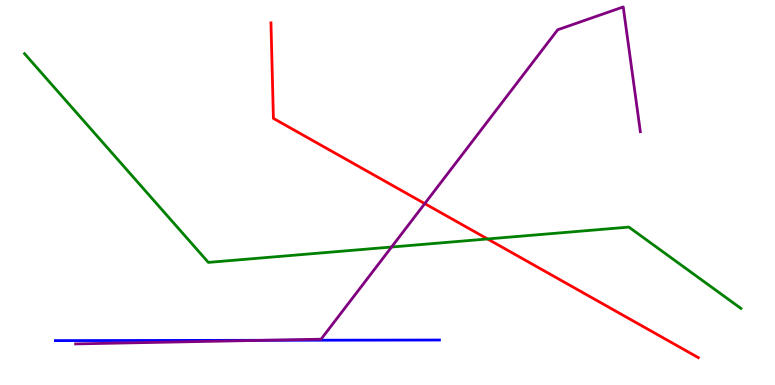[{'lines': ['blue', 'red'], 'intersections': []}, {'lines': ['green', 'red'], 'intersections': [{'x': 6.29, 'y': 3.79}]}, {'lines': ['purple', 'red'], 'intersections': [{'x': 5.48, 'y': 4.71}]}, {'lines': ['blue', 'green'], 'intersections': []}, {'lines': ['blue', 'purple'], 'intersections': [{'x': 3.41, 'y': 1.16}]}, {'lines': ['green', 'purple'], 'intersections': [{'x': 5.05, 'y': 3.58}]}]